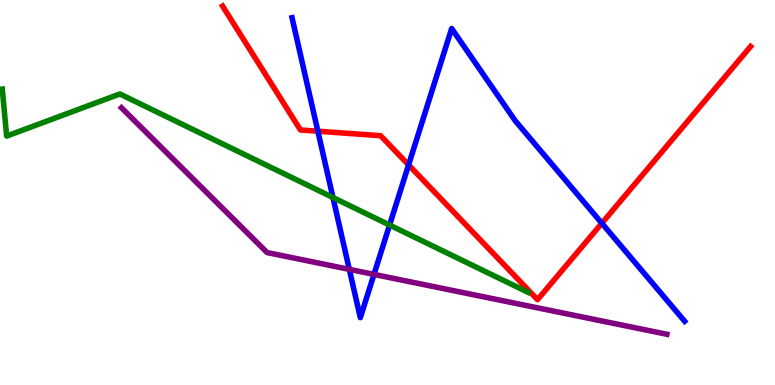[{'lines': ['blue', 'red'], 'intersections': [{'x': 4.1, 'y': 6.59}, {'x': 5.27, 'y': 5.72}, {'x': 7.77, 'y': 4.2}]}, {'lines': ['green', 'red'], 'intersections': []}, {'lines': ['purple', 'red'], 'intersections': []}, {'lines': ['blue', 'green'], 'intersections': [{'x': 4.3, 'y': 4.87}, {'x': 5.03, 'y': 4.15}]}, {'lines': ['blue', 'purple'], 'intersections': [{'x': 4.51, 'y': 3.0}, {'x': 4.83, 'y': 2.87}]}, {'lines': ['green', 'purple'], 'intersections': []}]